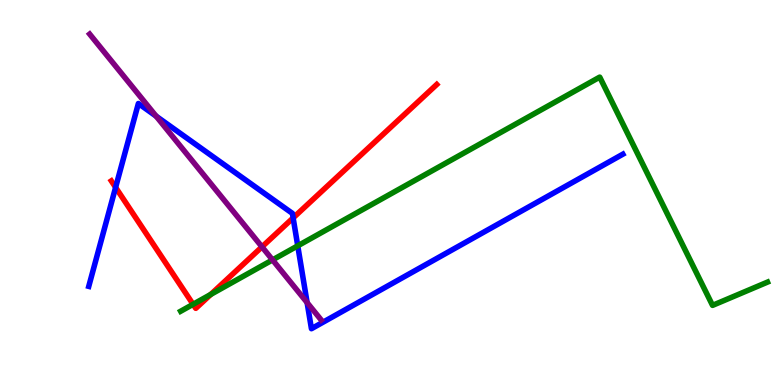[{'lines': ['blue', 'red'], 'intersections': [{'x': 1.49, 'y': 5.13}, {'x': 3.78, 'y': 4.34}]}, {'lines': ['green', 'red'], 'intersections': [{'x': 2.49, 'y': 2.1}, {'x': 2.72, 'y': 2.35}]}, {'lines': ['purple', 'red'], 'intersections': [{'x': 3.38, 'y': 3.59}]}, {'lines': ['blue', 'green'], 'intersections': [{'x': 3.84, 'y': 3.61}]}, {'lines': ['blue', 'purple'], 'intersections': [{'x': 2.01, 'y': 6.98}, {'x': 3.96, 'y': 2.14}]}, {'lines': ['green', 'purple'], 'intersections': [{'x': 3.52, 'y': 3.25}]}]